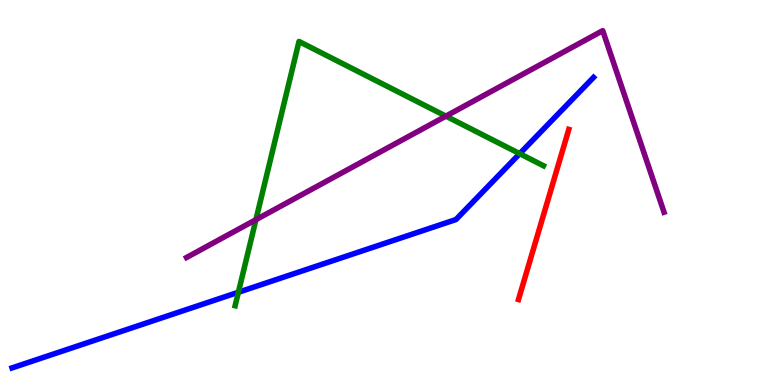[{'lines': ['blue', 'red'], 'intersections': []}, {'lines': ['green', 'red'], 'intersections': []}, {'lines': ['purple', 'red'], 'intersections': []}, {'lines': ['blue', 'green'], 'intersections': [{'x': 3.08, 'y': 2.41}, {'x': 6.71, 'y': 6.01}]}, {'lines': ['blue', 'purple'], 'intersections': []}, {'lines': ['green', 'purple'], 'intersections': [{'x': 3.3, 'y': 4.29}, {'x': 5.75, 'y': 6.98}]}]